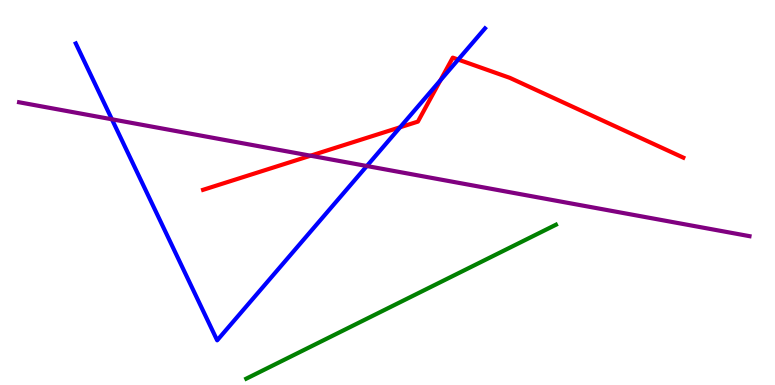[{'lines': ['blue', 'red'], 'intersections': [{'x': 5.16, 'y': 6.69}, {'x': 5.68, 'y': 7.91}, {'x': 5.91, 'y': 8.45}]}, {'lines': ['green', 'red'], 'intersections': []}, {'lines': ['purple', 'red'], 'intersections': [{'x': 4.01, 'y': 5.96}]}, {'lines': ['blue', 'green'], 'intersections': []}, {'lines': ['blue', 'purple'], 'intersections': [{'x': 1.44, 'y': 6.9}, {'x': 4.73, 'y': 5.69}]}, {'lines': ['green', 'purple'], 'intersections': []}]